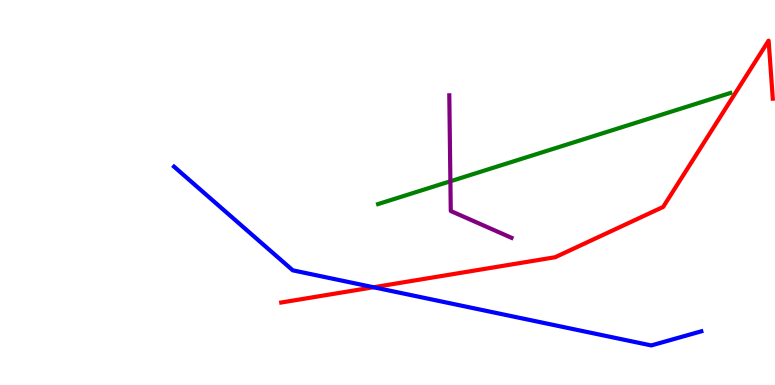[{'lines': ['blue', 'red'], 'intersections': [{'x': 4.82, 'y': 2.54}]}, {'lines': ['green', 'red'], 'intersections': []}, {'lines': ['purple', 'red'], 'intersections': []}, {'lines': ['blue', 'green'], 'intersections': []}, {'lines': ['blue', 'purple'], 'intersections': []}, {'lines': ['green', 'purple'], 'intersections': [{'x': 5.81, 'y': 5.29}]}]